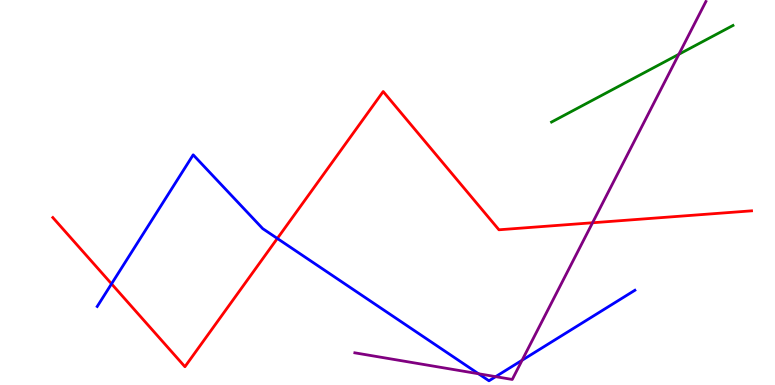[{'lines': ['blue', 'red'], 'intersections': [{'x': 1.44, 'y': 2.63}, {'x': 3.58, 'y': 3.81}]}, {'lines': ['green', 'red'], 'intersections': []}, {'lines': ['purple', 'red'], 'intersections': [{'x': 7.65, 'y': 4.21}]}, {'lines': ['blue', 'green'], 'intersections': []}, {'lines': ['blue', 'purple'], 'intersections': [{'x': 6.17, 'y': 0.292}, {'x': 6.4, 'y': 0.217}, {'x': 6.74, 'y': 0.643}]}, {'lines': ['green', 'purple'], 'intersections': [{'x': 8.76, 'y': 8.59}]}]